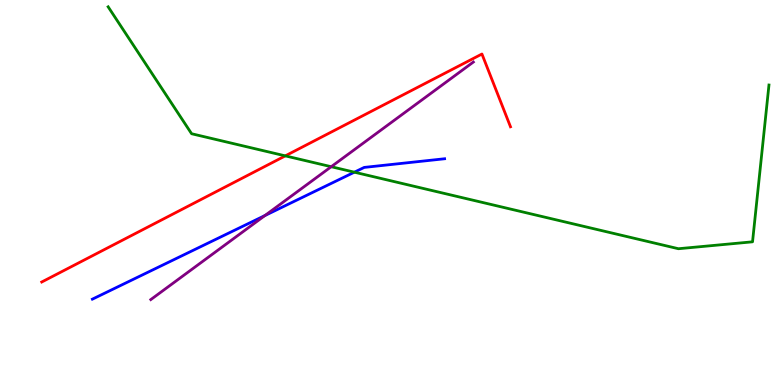[{'lines': ['blue', 'red'], 'intersections': []}, {'lines': ['green', 'red'], 'intersections': [{'x': 3.68, 'y': 5.95}]}, {'lines': ['purple', 'red'], 'intersections': []}, {'lines': ['blue', 'green'], 'intersections': [{'x': 4.57, 'y': 5.53}]}, {'lines': ['blue', 'purple'], 'intersections': [{'x': 3.42, 'y': 4.4}]}, {'lines': ['green', 'purple'], 'intersections': [{'x': 4.27, 'y': 5.67}]}]